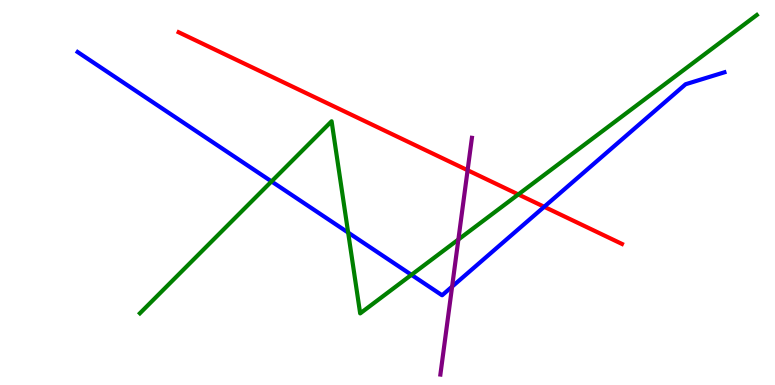[{'lines': ['blue', 'red'], 'intersections': [{'x': 7.02, 'y': 4.63}]}, {'lines': ['green', 'red'], 'intersections': [{'x': 6.69, 'y': 4.95}]}, {'lines': ['purple', 'red'], 'intersections': [{'x': 6.03, 'y': 5.58}]}, {'lines': ['blue', 'green'], 'intersections': [{'x': 3.5, 'y': 5.29}, {'x': 4.49, 'y': 3.96}, {'x': 5.31, 'y': 2.86}]}, {'lines': ['blue', 'purple'], 'intersections': [{'x': 5.83, 'y': 2.56}]}, {'lines': ['green', 'purple'], 'intersections': [{'x': 5.91, 'y': 3.78}]}]